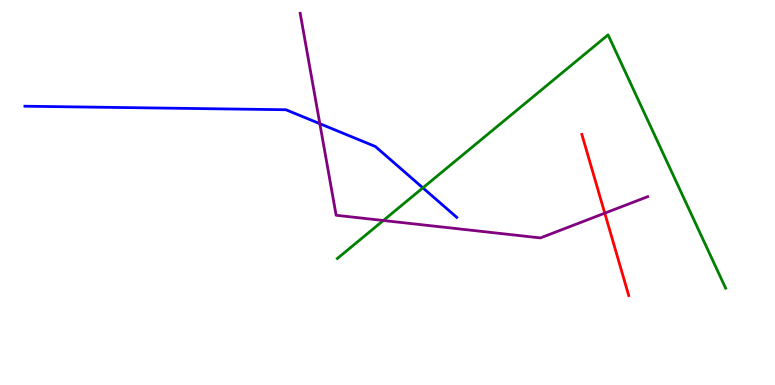[{'lines': ['blue', 'red'], 'intersections': []}, {'lines': ['green', 'red'], 'intersections': []}, {'lines': ['purple', 'red'], 'intersections': [{'x': 7.8, 'y': 4.46}]}, {'lines': ['blue', 'green'], 'intersections': [{'x': 5.46, 'y': 5.12}]}, {'lines': ['blue', 'purple'], 'intersections': [{'x': 4.13, 'y': 6.79}]}, {'lines': ['green', 'purple'], 'intersections': [{'x': 4.95, 'y': 4.27}]}]